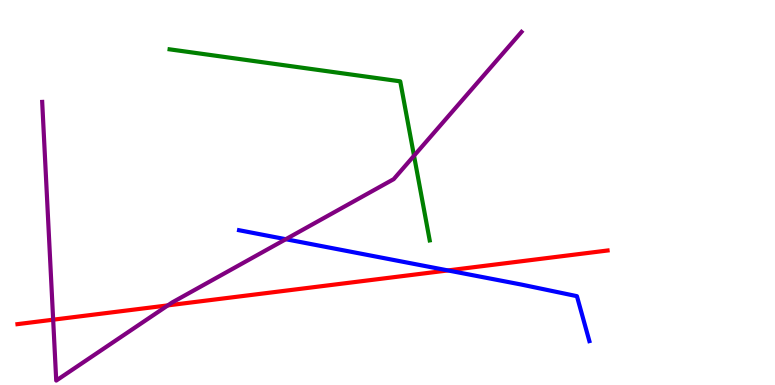[{'lines': ['blue', 'red'], 'intersections': [{'x': 5.78, 'y': 2.98}]}, {'lines': ['green', 'red'], 'intersections': []}, {'lines': ['purple', 'red'], 'intersections': [{'x': 0.686, 'y': 1.7}, {'x': 2.17, 'y': 2.07}]}, {'lines': ['blue', 'green'], 'intersections': []}, {'lines': ['blue', 'purple'], 'intersections': [{'x': 3.69, 'y': 3.79}]}, {'lines': ['green', 'purple'], 'intersections': [{'x': 5.34, 'y': 5.95}]}]